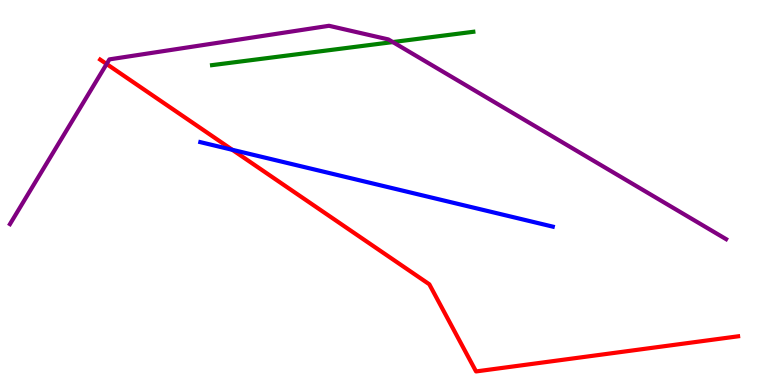[{'lines': ['blue', 'red'], 'intersections': [{'x': 3.0, 'y': 6.11}]}, {'lines': ['green', 'red'], 'intersections': []}, {'lines': ['purple', 'red'], 'intersections': [{'x': 1.38, 'y': 8.34}]}, {'lines': ['blue', 'green'], 'intersections': []}, {'lines': ['blue', 'purple'], 'intersections': []}, {'lines': ['green', 'purple'], 'intersections': [{'x': 5.07, 'y': 8.91}]}]